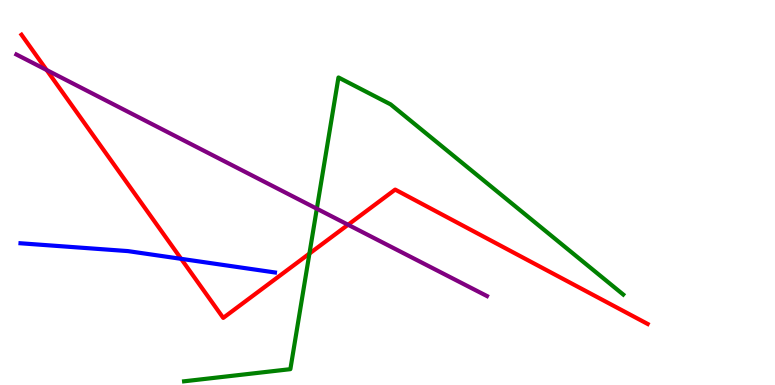[{'lines': ['blue', 'red'], 'intersections': [{'x': 2.34, 'y': 3.28}]}, {'lines': ['green', 'red'], 'intersections': [{'x': 3.99, 'y': 3.41}]}, {'lines': ['purple', 'red'], 'intersections': [{'x': 0.602, 'y': 8.18}, {'x': 4.49, 'y': 4.16}]}, {'lines': ['blue', 'green'], 'intersections': []}, {'lines': ['blue', 'purple'], 'intersections': []}, {'lines': ['green', 'purple'], 'intersections': [{'x': 4.09, 'y': 4.58}]}]